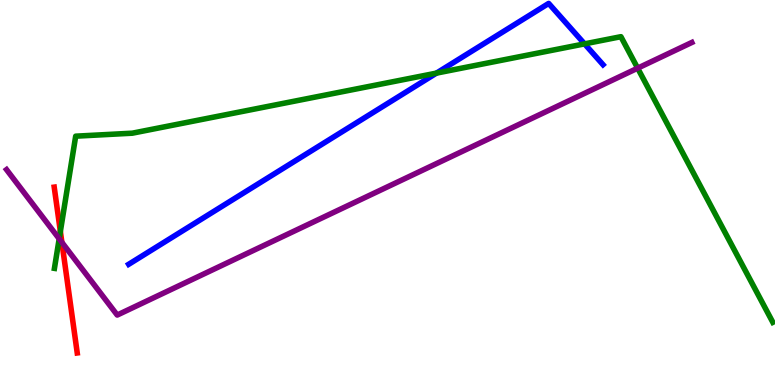[{'lines': ['blue', 'red'], 'intersections': []}, {'lines': ['green', 'red'], 'intersections': [{'x': 0.779, 'y': 3.99}]}, {'lines': ['purple', 'red'], 'intersections': [{'x': 0.798, 'y': 3.71}]}, {'lines': ['blue', 'green'], 'intersections': [{'x': 5.63, 'y': 8.1}, {'x': 7.54, 'y': 8.86}]}, {'lines': ['blue', 'purple'], 'intersections': []}, {'lines': ['green', 'purple'], 'intersections': [{'x': 0.764, 'y': 3.8}, {'x': 8.23, 'y': 8.23}]}]